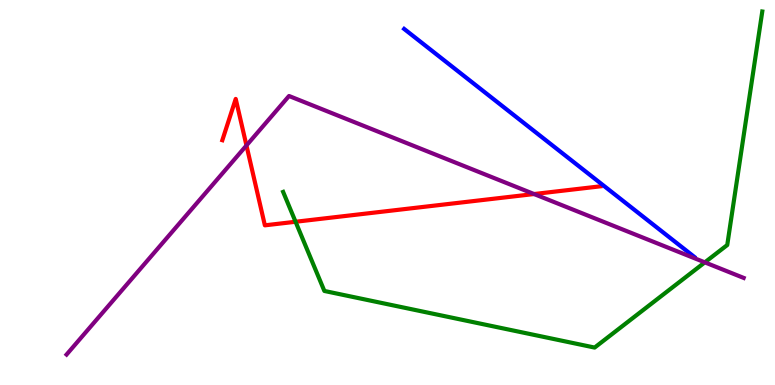[{'lines': ['blue', 'red'], 'intersections': []}, {'lines': ['green', 'red'], 'intersections': [{'x': 3.81, 'y': 4.24}]}, {'lines': ['purple', 'red'], 'intersections': [{'x': 3.18, 'y': 6.22}, {'x': 6.89, 'y': 4.96}]}, {'lines': ['blue', 'green'], 'intersections': []}, {'lines': ['blue', 'purple'], 'intersections': []}, {'lines': ['green', 'purple'], 'intersections': [{'x': 9.09, 'y': 3.19}]}]